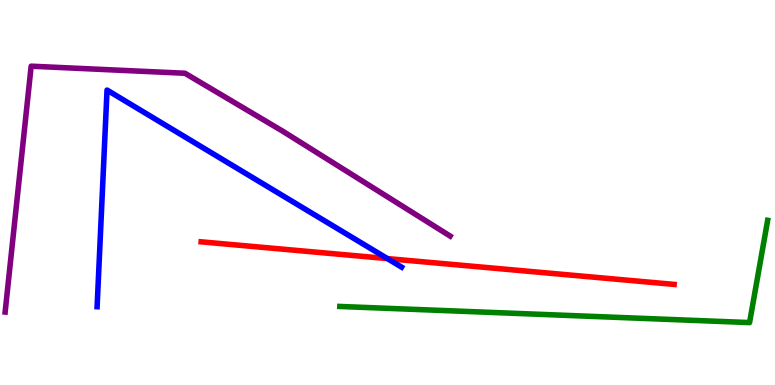[{'lines': ['blue', 'red'], 'intersections': [{'x': 5.0, 'y': 3.28}]}, {'lines': ['green', 'red'], 'intersections': []}, {'lines': ['purple', 'red'], 'intersections': []}, {'lines': ['blue', 'green'], 'intersections': []}, {'lines': ['blue', 'purple'], 'intersections': []}, {'lines': ['green', 'purple'], 'intersections': []}]